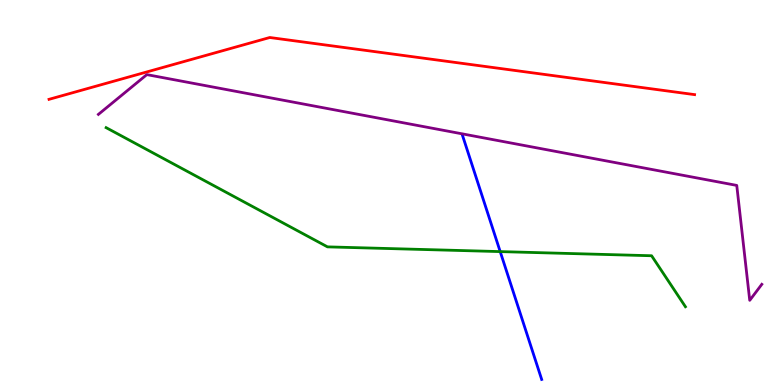[{'lines': ['blue', 'red'], 'intersections': []}, {'lines': ['green', 'red'], 'intersections': []}, {'lines': ['purple', 'red'], 'intersections': []}, {'lines': ['blue', 'green'], 'intersections': [{'x': 6.45, 'y': 3.46}]}, {'lines': ['blue', 'purple'], 'intersections': []}, {'lines': ['green', 'purple'], 'intersections': []}]